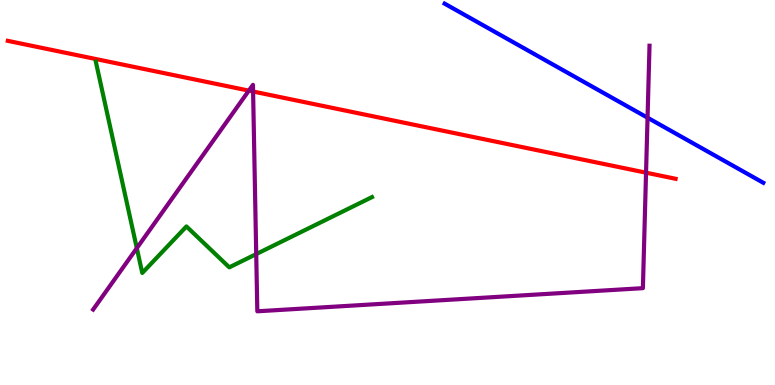[{'lines': ['blue', 'red'], 'intersections': []}, {'lines': ['green', 'red'], 'intersections': []}, {'lines': ['purple', 'red'], 'intersections': [{'x': 3.21, 'y': 7.65}, {'x': 3.27, 'y': 7.62}, {'x': 8.34, 'y': 5.51}]}, {'lines': ['blue', 'green'], 'intersections': []}, {'lines': ['blue', 'purple'], 'intersections': [{'x': 8.36, 'y': 6.94}]}, {'lines': ['green', 'purple'], 'intersections': [{'x': 1.77, 'y': 3.55}, {'x': 3.31, 'y': 3.4}]}]